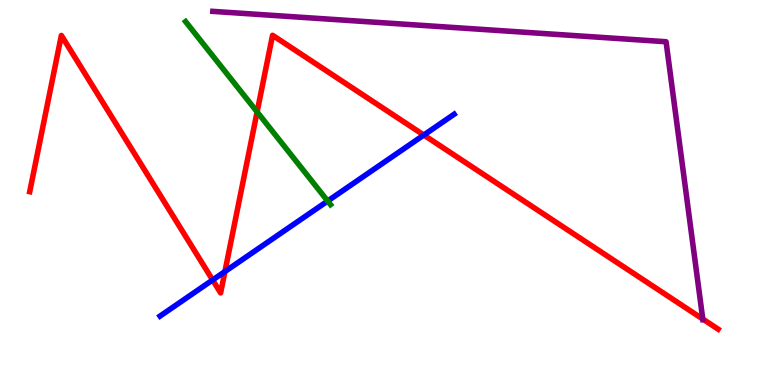[{'lines': ['blue', 'red'], 'intersections': [{'x': 2.74, 'y': 2.73}, {'x': 2.9, 'y': 2.95}, {'x': 5.47, 'y': 6.49}]}, {'lines': ['green', 'red'], 'intersections': [{'x': 3.32, 'y': 7.09}]}, {'lines': ['purple', 'red'], 'intersections': [{'x': 9.07, 'y': 1.71}]}, {'lines': ['blue', 'green'], 'intersections': [{'x': 4.23, 'y': 4.78}]}, {'lines': ['blue', 'purple'], 'intersections': []}, {'lines': ['green', 'purple'], 'intersections': []}]